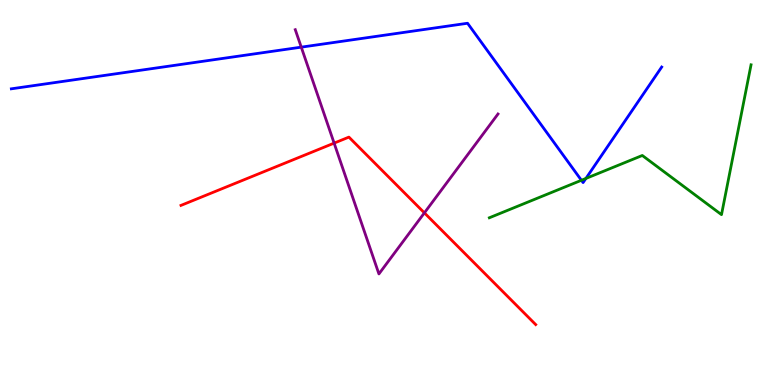[{'lines': ['blue', 'red'], 'intersections': []}, {'lines': ['green', 'red'], 'intersections': []}, {'lines': ['purple', 'red'], 'intersections': [{'x': 4.31, 'y': 6.28}, {'x': 5.48, 'y': 4.47}]}, {'lines': ['blue', 'green'], 'intersections': [{'x': 7.5, 'y': 5.32}, {'x': 7.56, 'y': 5.37}]}, {'lines': ['blue', 'purple'], 'intersections': [{'x': 3.89, 'y': 8.78}]}, {'lines': ['green', 'purple'], 'intersections': []}]